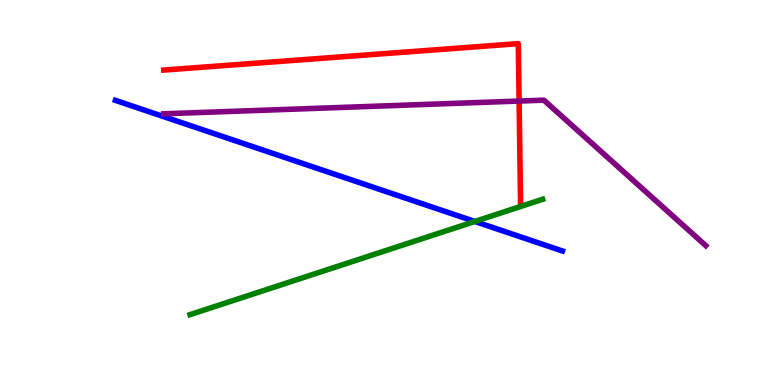[{'lines': ['blue', 'red'], 'intersections': []}, {'lines': ['green', 'red'], 'intersections': []}, {'lines': ['purple', 'red'], 'intersections': [{'x': 6.7, 'y': 7.38}]}, {'lines': ['blue', 'green'], 'intersections': [{'x': 6.13, 'y': 4.25}]}, {'lines': ['blue', 'purple'], 'intersections': []}, {'lines': ['green', 'purple'], 'intersections': []}]